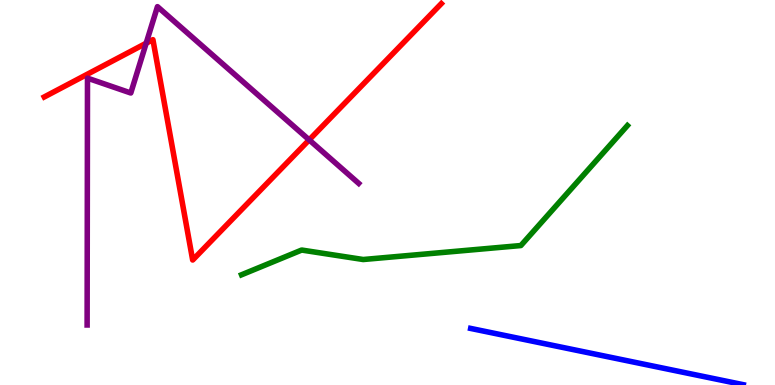[{'lines': ['blue', 'red'], 'intersections': []}, {'lines': ['green', 'red'], 'intersections': []}, {'lines': ['purple', 'red'], 'intersections': [{'x': 1.89, 'y': 8.88}, {'x': 3.99, 'y': 6.37}]}, {'lines': ['blue', 'green'], 'intersections': []}, {'lines': ['blue', 'purple'], 'intersections': []}, {'lines': ['green', 'purple'], 'intersections': []}]